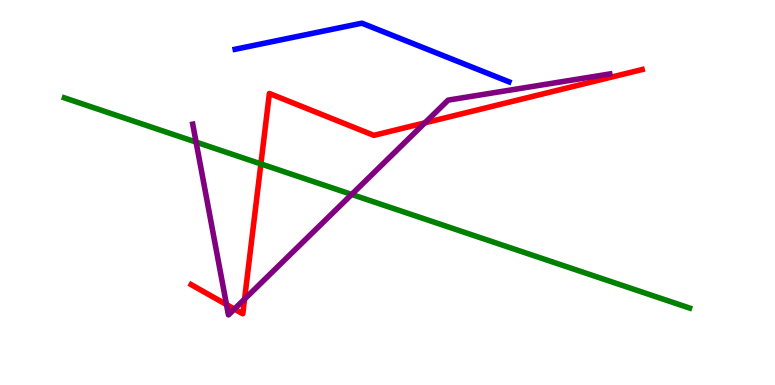[{'lines': ['blue', 'red'], 'intersections': []}, {'lines': ['green', 'red'], 'intersections': [{'x': 3.37, 'y': 5.74}]}, {'lines': ['purple', 'red'], 'intersections': [{'x': 2.92, 'y': 2.09}, {'x': 3.02, 'y': 1.97}, {'x': 3.16, 'y': 2.23}, {'x': 5.48, 'y': 6.81}]}, {'lines': ['blue', 'green'], 'intersections': []}, {'lines': ['blue', 'purple'], 'intersections': []}, {'lines': ['green', 'purple'], 'intersections': [{'x': 2.53, 'y': 6.31}, {'x': 4.54, 'y': 4.95}]}]